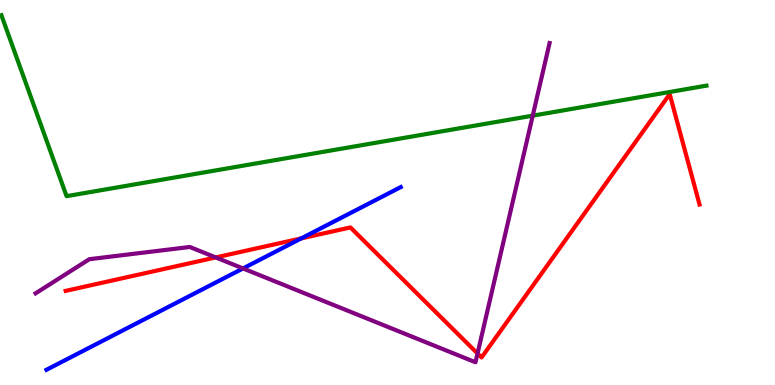[{'lines': ['blue', 'red'], 'intersections': [{'x': 3.89, 'y': 3.81}]}, {'lines': ['green', 'red'], 'intersections': []}, {'lines': ['purple', 'red'], 'intersections': [{'x': 2.78, 'y': 3.31}, {'x': 6.16, 'y': 0.819}]}, {'lines': ['blue', 'green'], 'intersections': []}, {'lines': ['blue', 'purple'], 'intersections': [{'x': 3.14, 'y': 3.03}]}, {'lines': ['green', 'purple'], 'intersections': [{'x': 6.87, 'y': 7.0}]}]